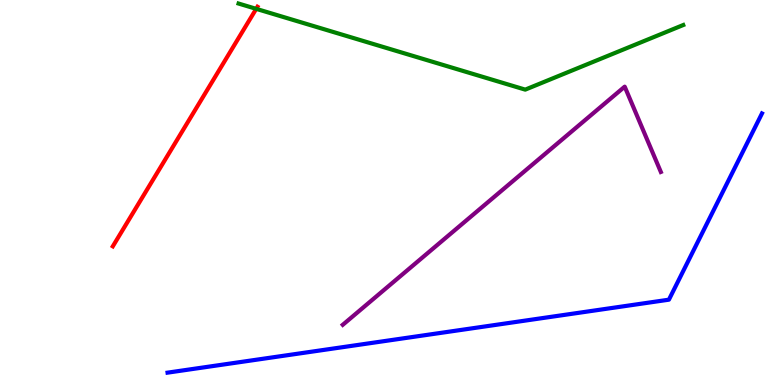[{'lines': ['blue', 'red'], 'intersections': []}, {'lines': ['green', 'red'], 'intersections': [{'x': 3.31, 'y': 9.77}]}, {'lines': ['purple', 'red'], 'intersections': []}, {'lines': ['blue', 'green'], 'intersections': []}, {'lines': ['blue', 'purple'], 'intersections': []}, {'lines': ['green', 'purple'], 'intersections': []}]